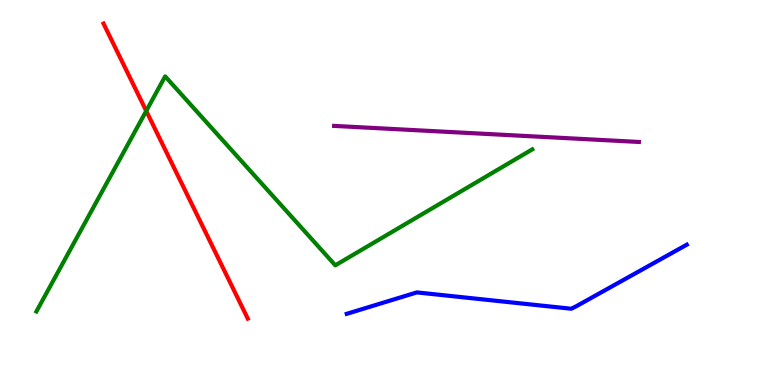[{'lines': ['blue', 'red'], 'intersections': []}, {'lines': ['green', 'red'], 'intersections': [{'x': 1.89, 'y': 7.12}]}, {'lines': ['purple', 'red'], 'intersections': []}, {'lines': ['blue', 'green'], 'intersections': []}, {'lines': ['blue', 'purple'], 'intersections': []}, {'lines': ['green', 'purple'], 'intersections': []}]